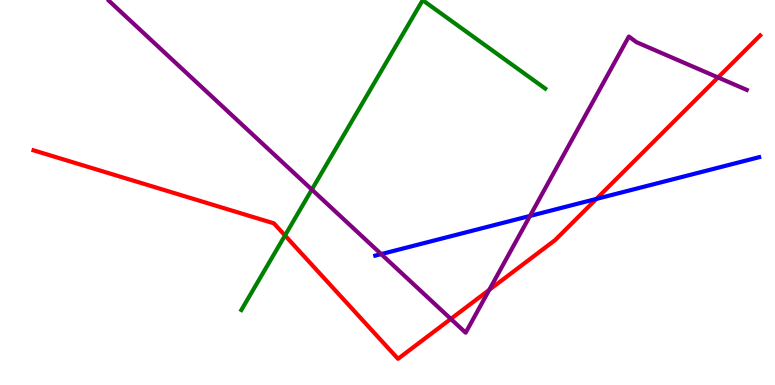[{'lines': ['blue', 'red'], 'intersections': [{'x': 7.69, 'y': 4.83}]}, {'lines': ['green', 'red'], 'intersections': [{'x': 3.68, 'y': 3.88}]}, {'lines': ['purple', 'red'], 'intersections': [{'x': 5.82, 'y': 1.72}, {'x': 6.31, 'y': 2.47}, {'x': 9.27, 'y': 7.99}]}, {'lines': ['blue', 'green'], 'intersections': []}, {'lines': ['blue', 'purple'], 'intersections': [{'x': 4.92, 'y': 3.4}, {'x': 6.84, 'y': 4.39}]}, {'lines': ['green', 'purple'], 'intersections': [{'x': 4.02, 'y': 5.08}]}]